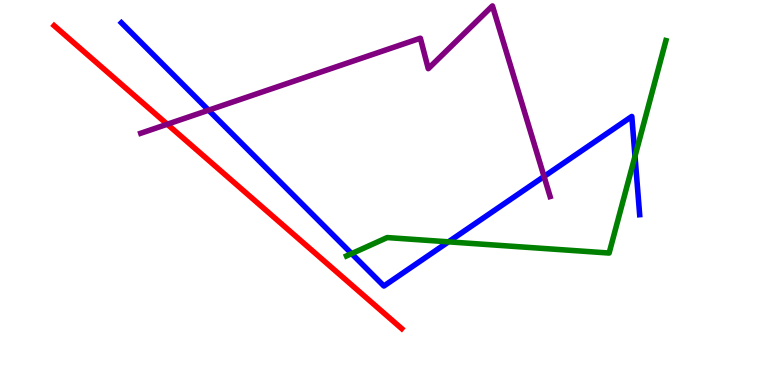[{'lines': ['blue', 'red'], 'intersections': []}, {'lines': ['green', 'red'], 'intersections': []}, {'lines': ['purple', 'red'], 'intersections': [{'x': 2.16, 'y': 6.77}]}, {'lines': ['blue', 'green'], 'intersections': [{'x': 4.54, 'y': 3.41}, {'x': 5.79, 'y': 3.72}, {'x': 8.19, 'y': 5.94}]}, {'lines': ['blue', 'purple'], 'intersections': [{'x': 2.69, 'y': 7.14}, {'x': 7.02, 'y': 5.42}]}, {'lines': ['green', 'purple'], 'intersections': []}]